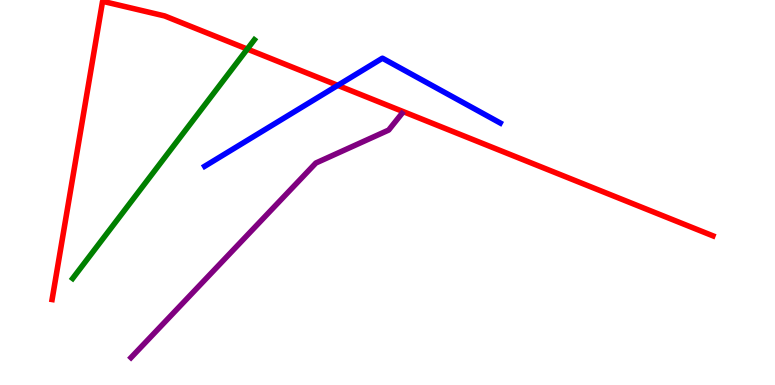[{'lines': ['blue', 'red'], 'intersections': [{'x': 4.36, 'y': 7.78}]}, {'lines': ['green', 'red'], 'intersections': [{'x': 3.19, 'y': 8.73}]}, {'lines': ['purple', 'red'], 'intersections': []}, {'lines': ['blue', 'green'], 'intersections': []}, {'lines': ['blue', 'purple'], 'intersections': []}, {'lines': ['green', 'purple'], 'intersections': []}]